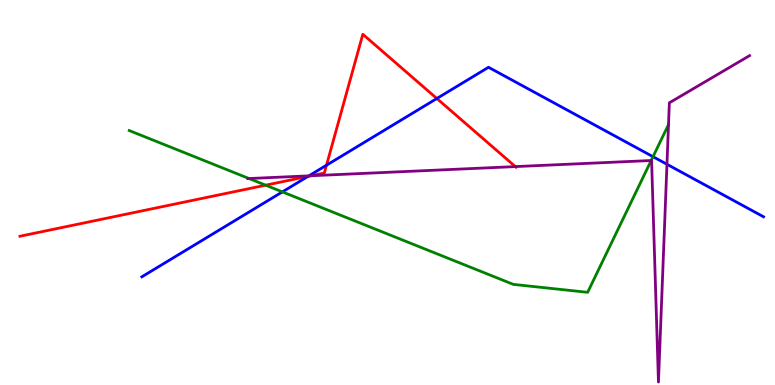[{'lines': ['blue', 'red'], 'intersections': [{'x': 3.97, 'y': 5.42}, {'x': 4.21, 'y': 5.71}, {'x': 5.64, 'y': 7.44}]}, {'lines': ['green', 'red'], 'intersections': [{'x': 3.43, 'y': 5.19}]}, {'lines': ['purple', 'red'], 'intersections': [{'x': 4.01, 'y': 5.43}, {'x': 6.65, 'y': 5.67}]}, {'lines': ['blue', 'green'], 'intersections': [{'x': 3.64, 'y': 5.02}, {'x': 8.43, 'y': 5.93}]}, {'lines': ['blue', 'purple'], 'intersections': [{'x': 3.99, 'y': 5.43}, {'x': 8.61, 'y': 5.73}]}, {'lines': ['green', 'purple'], 'intersections': [{'x': 3.21, 'y': 5.36}, {'x': 8.4, 'y': 5.83}]}]